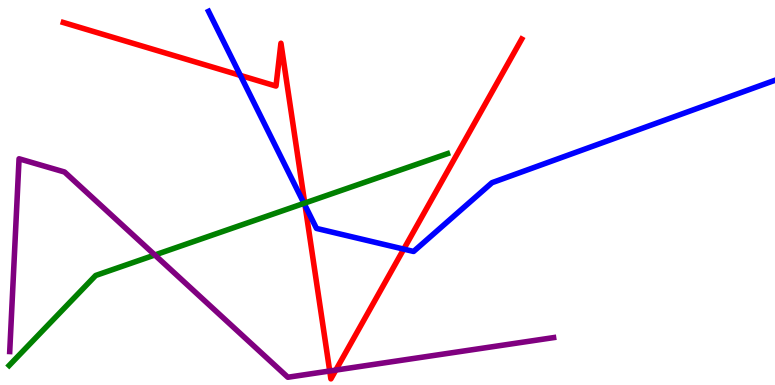[{'lines': ['blue', 'red'], 'intersections': [{'x': 3.1, 'y': 8.04}, {'x': 3.94, 'y': 4.66}, {'x': 5.21, 'y': 3.53}]}, {'lines': ['green', 'red'], 'intersections': [{'x': 3.93, 'y': 4.73}]}, {'lines': ['purple', 'red'], 'intersections': [{'x': 4.25, 'y': 0.364}, {'x': 4.33, 'y': 0.387}]}, {'lines': ['blue', 'green'], 'intersections': [{'x': 3.92, 'y': 4.72}]}, {'lines': ['blue', 'purple'], 'intersections': []}, {'lines': ['green', 'purple'], 'intersections': [{'x': 2.0, 'y': 3.38}]}]